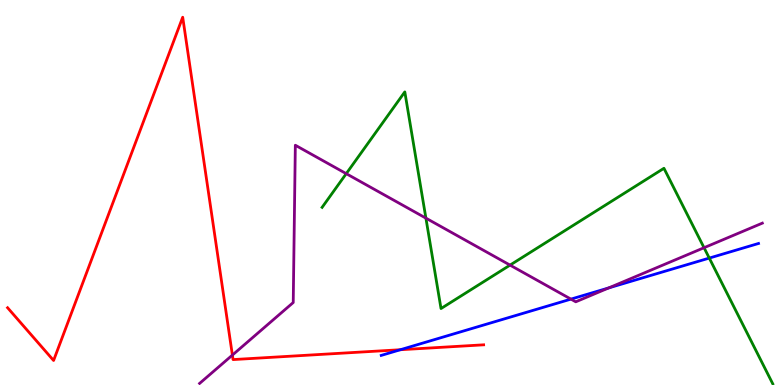[{'lines': ['blue', 'red'], 'intersections': [{'x': 5.17, 'y': 0.916}]}, {'lines': ['green', 'red'], 'intersections': []}, {'lines': ['purple', 'red'], 'intersections': [{'x': 3.0, 'y': 0.777}]}, {'lines': ['blue', 'green'], 'intersections': [{'x': 9.15, 'y': 3.3}]}, {'lines': ['blue', 'purple'], 'intersections': [{'x': 7.37, 'y': 2.23}, {'x': 7.85, 'y': 2.52}]}, {'lines': ['green', 'purple'], 'intersections': [{'x': 4.47, 'y': 5.49}, {'x': 5.5, 'y': 4.33}, {'x': 6.58, 'y': 3.11}, {'x': 9.08, 'y': 3.57}]}]